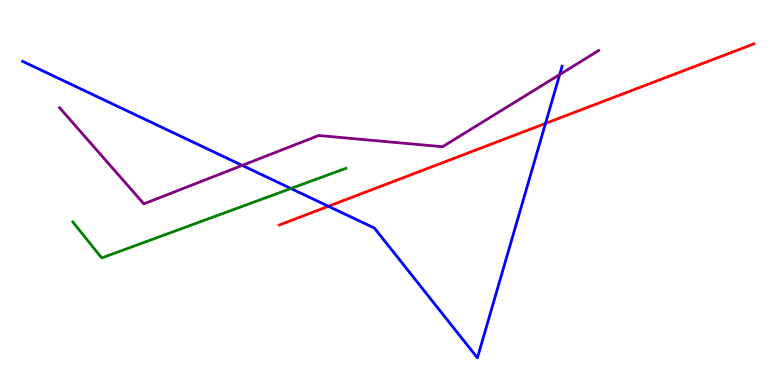[{'lines': ['blue', 'red'], 'intersections': [{'x': 4.24, 'y': 4.64}, {'x': 7.04, 'y': 6.79}]}, {'lines': ['green', 'red'], 'intersections': []}, {'lines': ['purple', 'red'], 'intersections': []}, {'lines': ['blue', 'green'], 'intersections': [{'x': 3.75, 'y': 5.1}]}, {'lines': ['blue', 'purple'], 'intersections': [{'x': 3.13, 'y': 5.7}, {'x': 7.22, 'y': 8.06}]}, {'lines': ['green', 'purple'], 'intersections': []}]